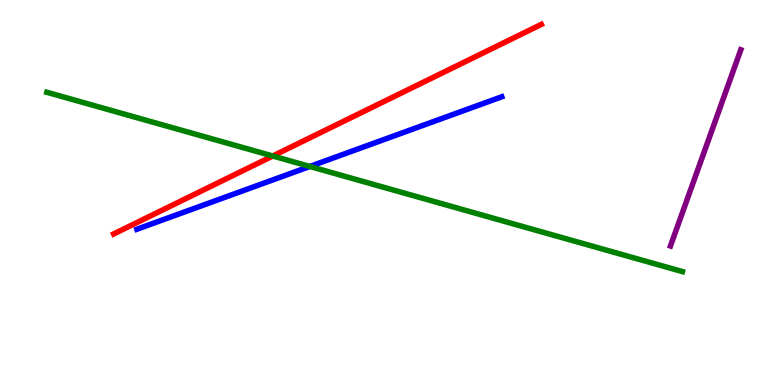[{'lines': ['blue', 'red'], 'intersections': []}, {'lines': ['green', 'red'], 'intersections': [{'x': 3.52, 'y': 5.95}]}, {'lines': ['purple', 'red'], 'intersections': []}, {'lines': ['blue', 'green'], 'intersections': [{'x': 4.0, 'y': 5.68}]}, {'lines': ['blue', 'purple'], 'intersections': []}, {'lines': ['green', 'purple'], 'intersections': []}]